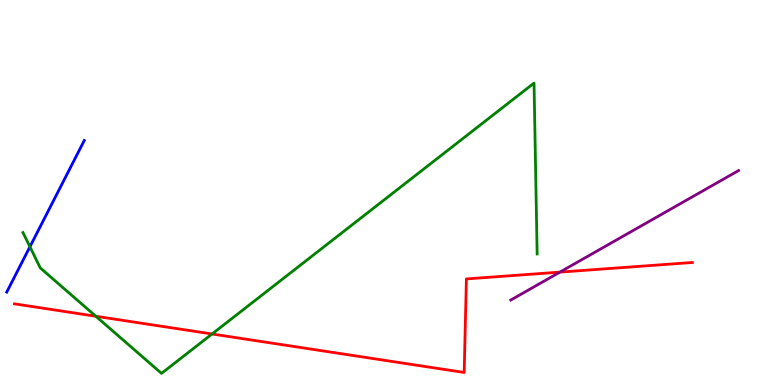[{'lines': ['blue', 'red'], 'intersections': []}, {'lines': ['green', 'red'], 'intersections': [{'x': 1.24, 'y': 1.79}, {'x': 2.74, 'y': 1.32}]}, {'lines': ['purple', 'red'], 'intersections': [{'x': 7.22, 'y': 2.93}]}, {'lines': ['blue', 'green'], 'intersections': [{'x': 0.386, 'y': 3.59}]}, {'lines': ['blue', 'purple'], 'intersections': []}, {'lines': ['green', 'purple'], 'intersections': []}]